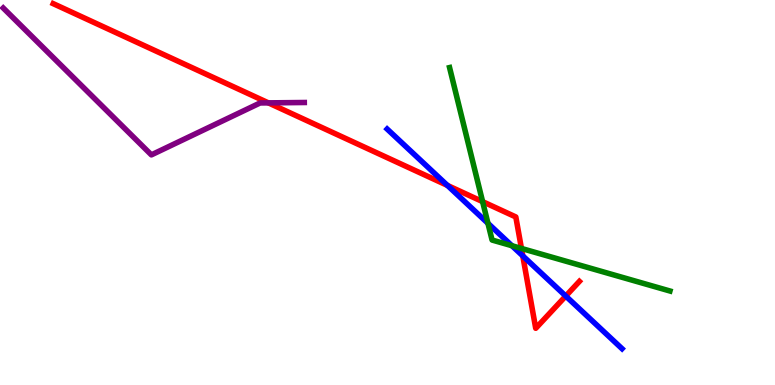[{'lines': ['blue', 'red'], 'intersections': [{'x': 5.77, 'y': 5.18}, {'x': 6.75, 'y': 3.35}, {'x': 7.3, 'y': 2.31}]}, {'lines': ['green', 'red'], 'intersections': [{'x': 6.23, 'y': 4.76}, {'x': 6.73, 'y': 3.55}]}, {'lines': ['purple', 'red'], 'intersections': [{'x': 3.46, 'y': 7.33}]}, {'lines': ['blue', 'green'], 'intersections': [{'x': 6.3, 'y': 4.2}, {'x': 6.61, 'y': 3.62}]}, {'lines': ['blue', 'purple'], 'intersections': []}, {'lines': ['green', 'purple'], 'intersections': []}]